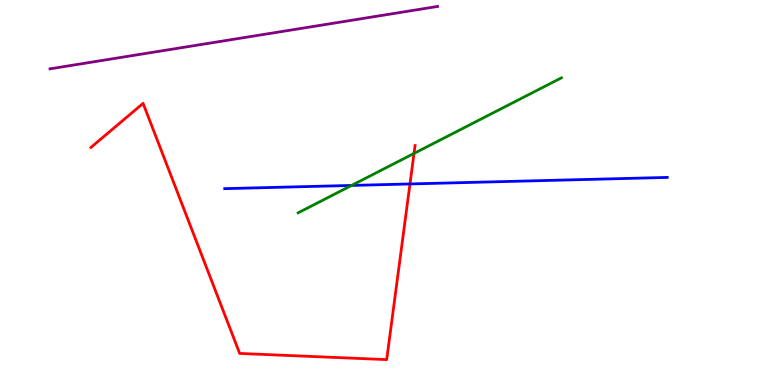[{'lines': ['blue', 'red'], 'intersections': [{'x': 5.29, 'y': 5.22}]}, {'lines': ['green', 'red'], 'intersections': [{'x': 5.34, 'y': 6.01}]}, {'lines': ['purple', 'red'], 'intersections': []}, {'lines': ['blue', 'green'], 'intersections': [{'x': 4.54, 'y': 5.18}]}, {'lines': ['blue', 'purple'], 'intersections': []}, {'lines': ['green', 'purple'], 'intersections': []}]